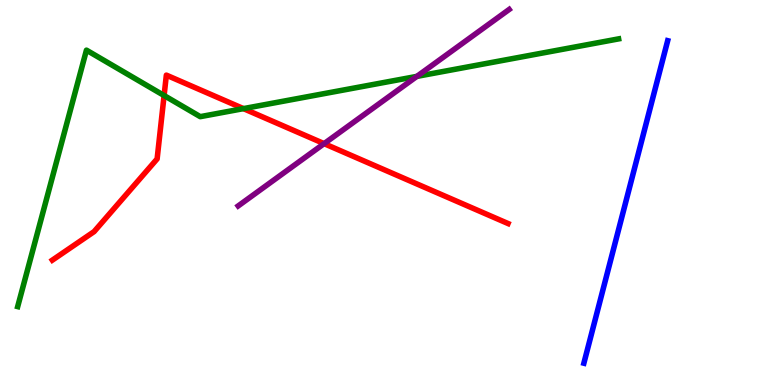[{'lines': ['blue', 'red'], 'intersections': []}, {'lines': ['green', 'red'], 'intersections': [{'x': 2.12, 'y': 7.52}, {'x': 3.14, 'y': 7.18}]}, {'lines': ['purple', 'red'], 'intersections': [{'x': 4.18, 'y': 6.27}]}, {'lines': ['blue', 'green'], 'intersections': []}, {'lines': ['blue', 'purple'], 'intersections': []}, {'lines': ['green', 'purple'], 'intersections': [{'x': 5.38, 'y': 8.02}]}]